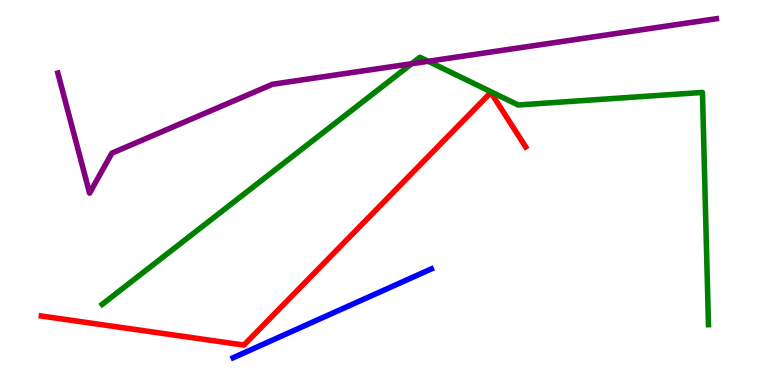[{'lines': ['blue', 'red'], 'intersections': []}, {'lines': ['green', 'red'], 'intersections': []}, {'lines': ['purple', 'red'], 'intersections': []}, {'lines': ['blue', 'green'], 'intersections': []}, {'lines': ['blue', 'purple'], 'intersections': []}, {'lines': ['green', 'purple'], 'intersections': [{'x': 5.31, 'y': 8.34}, {'x': 5.52, 'y': 8.41}]}]